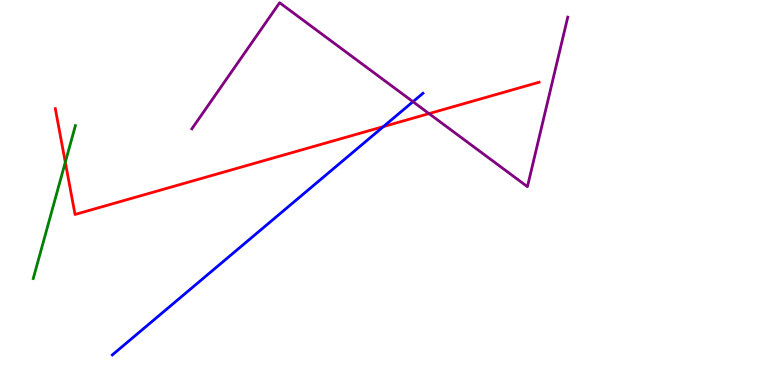[{'lines': ['blue', 'red'], 'intersections': [{'x': 4.95, 'y': 6.71}]}, {'lines': ['green', 'red'], 'intersections': [{'x': 0.843, 'y': 5.79}]}, {'lines': ['purple', 'red'], 'intersections': [{'x': 5.54, 'y': 7.05}]}, {'lines': ['blue', 'green'], 'intersections': []}, {'lines': ['blue', 'purple'], 'intersections': [{'x': 5.33, 'y': 7.36}]}, {'lines': ['green', 'purple'], 'intersections': []}]